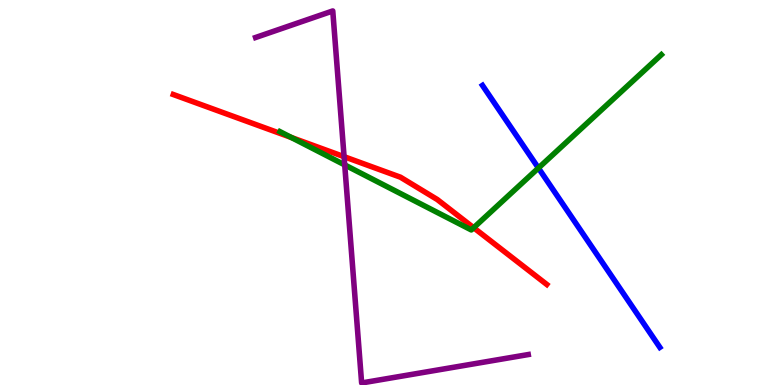[{'lines': ['blue', 'red'], 'intersections': []}, {'lines': ['green', 'red'], 'intersections': [{'x': 3.76, 'y': 6.43}, {'x': 6.11, 'y': 4.08}]}, {'lines': ['purple', 'red'], 'intersections': [{'x': 4.44, 'y': 5.93}]}, {'lines': ['blue', 'green'], 'intersections': [{'x': 6.95, 'y': 5.64}]}, {'lines': ['blue', 'purple'], 'intersections': []}, {'lines': ['green', 'purple'], 'intersections': [{'x': 4.45, 'y': 5.72}]}]